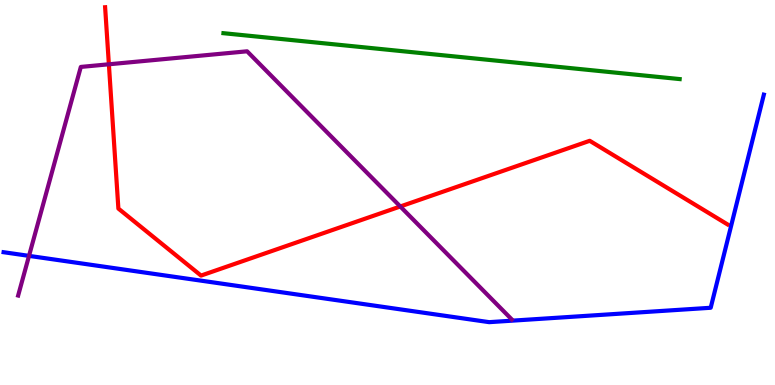[{'lines': ['blue', 'red'], 'intersections': []}, {'lines': ['green', 'red'], 'intersections': []}, {'lines': ['purple', 'red'], 'intersections': [{'x': 1.4, 'y': 8.33}, {'x': 5.16, 'y': 4.64}]}, {'lines': ['blue', 'green'], 'intersections': []}, {'lines': ['blue', 'purple'], 'intersections': [{'x': 0.374, 'y': 3.35}]}, {'lines': ['green', 'purple'], 'intersections': []}]